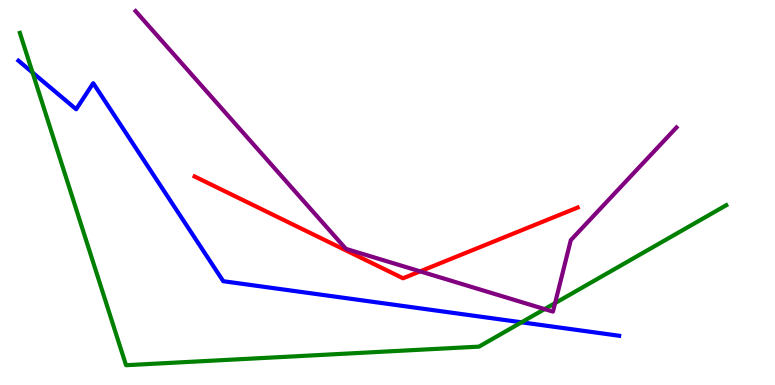[{'lines': ['blue', 'red'], 'intersections': []}, {'lines': ['green', 'red'], 'intersections': []}, {'lines': ['purple', 'red'], 'intersections': [{'x': 5.42, 'y': 2.95}]}, {'lines': ['blue', 'green'], 'intersections': [{'x': 0.42, 'y': 8.12}, {'x': 6.73, 'y': 1.63}]}, {'lines': ['blue', 'purple'], 'intersections': []}, {'lines': ['green', 'purple'], 'intersections': [{'x': 7.03, 'y': 1.97}, {'x': 7.16, 'y': 2.13}]}]